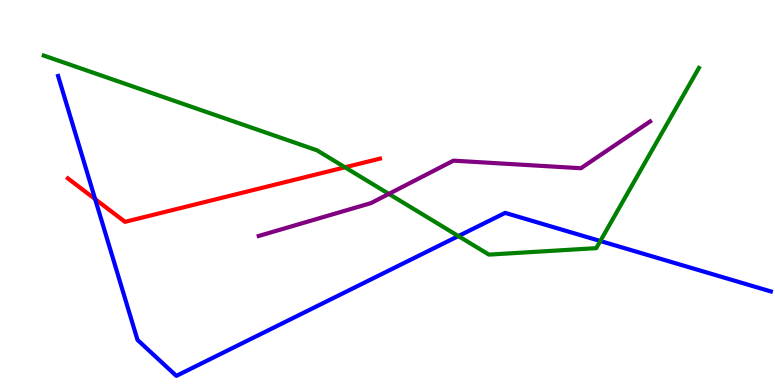[{'lines': ['blue', 'red'], 'intersections': [{'x': 1.23, 'y': 4.83}]}, {'lines': ['green', 'red'], 'intersections': [{'x': 4.45, 'y': 5.65}]}, {'lines': ['purple', 'red'], 'intersections': []}, {'lines': ['blue', 'green'], 'intersections': [{'x': 5.91, 'y': 3.87}, {'x': 7.75, 'y': 3.74}]}, {'lines': ['blue', 'purple'], 'intersections': []}, {'lines': ['green', 'purple'], 'intersections': [{'x': 5.02, 'y': 4.96}]}]